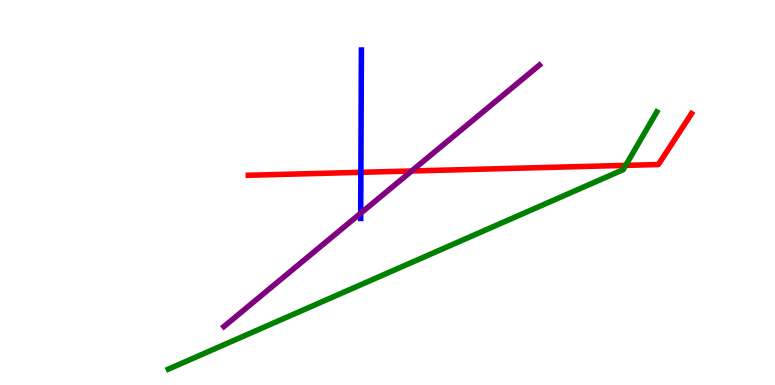[{'lines': ['blue', 'red'], 'intersections': [{'x': 4.66, 'y': 5.52}]}, {'lines': ['green', 'red'], 'intersections': [{'x': 8.07, 'y': 5.7}]}, {'lines': ['purple', 'red'], 'intersections': [{'x': 5.31, 'y': 5.56}]}, {'lines': ['blue', 'green'], 'intersections': []}, {'lines': ['blue', 'purple'], 'intersections': [{'x': 4.65, 'y': 4.46}]}, {'lines': ['green', 'purple'], 'intersections': []}]